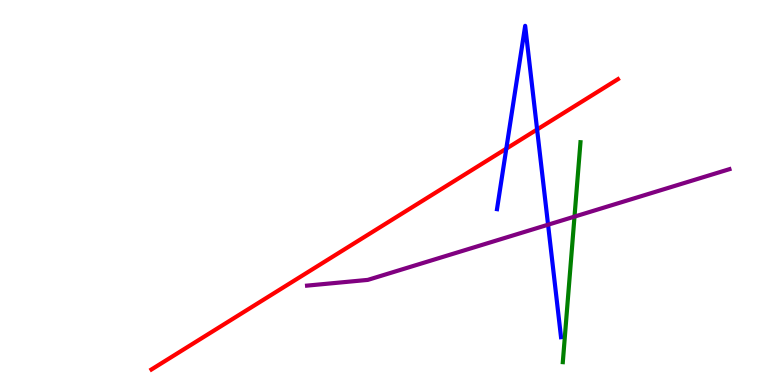[{'lines': ['blue', 'red'], 'intersections': [{'x': 6.53, 'y': 6.14}, {'x': 6.93, 'y': 6.64}]}, {'lines': ['green', 'red'], 'intersections': []}, {'lines': ['purple', 'red'], 'intersections': []}, {'lines': ['blue', 'green'], 'intersections': []}, {'lines': ['blue', 'purple'], 'intersections': [{'x': 7.07, 'y': 4.16}]}, {'lines': ['green', 'purple'], 'intersections': [{'x': 7.41, 'y': 4.37}]}]